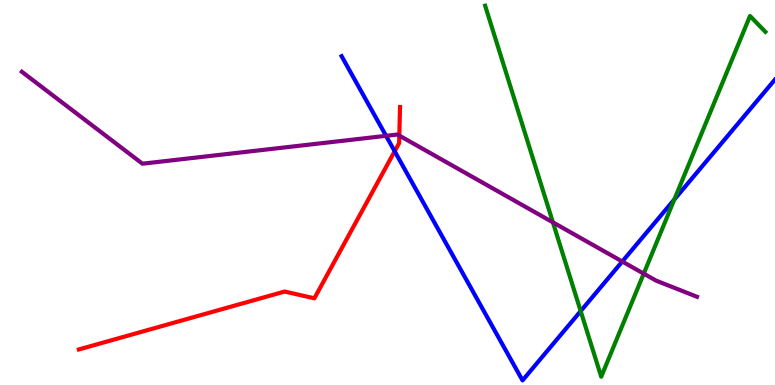[{'lines': ['blue', 'red'], 'intersections': [{'x': 5.09, 'y': 6.07}]}, {'lines': ['green', 'red'], 'intersections': []}, {'lines': ['purple', 'red'], 'intersections': [{'x': 5.15, 'y': 6.48}]}, {'lines': ['blue', 'green'], 'intersections': [{'x': 7.49, 'y': 1.92}, {'x': 8.7, 'y': 4.82}]}, {'lines': ['blue', 'purple'], 'intersections': [{'x': 4.98, 'y': 6.47}, {'x': 8.03, 'y': 3.21}]}, {'lines': ['green', 'purple'], 'intersections': [{'x': 7.13, 'y': 4.22}, {'x': 8.31, 'y': 2.89}]}]